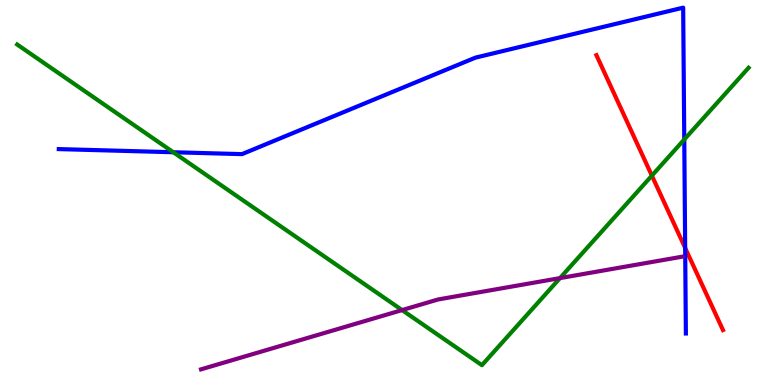[{'lines': ['blue', 'red'], 'intersections': [{'x': 8.84, 'y': 3.56}]}, {'lines': ['green', 'red'], 'intersections': [{'x': 8.41, 'y': 5.44}]}, {'lines': ['purple', 'red'], 'intersections': []}, {'lines': ['blue', 'green'], 'intersections': [{'x': 2.24, 'y': 6.05}, {'x': 8.83, 'y': 6.38}]}, {'lines': ['blue', 'purple'], 'intersections': []}, {'lines': ['green', 'purple'], 'intersections': [{'x': 5.19, 'y': 1.95}, {'x': 7.23, 'y': 2.78}]}]